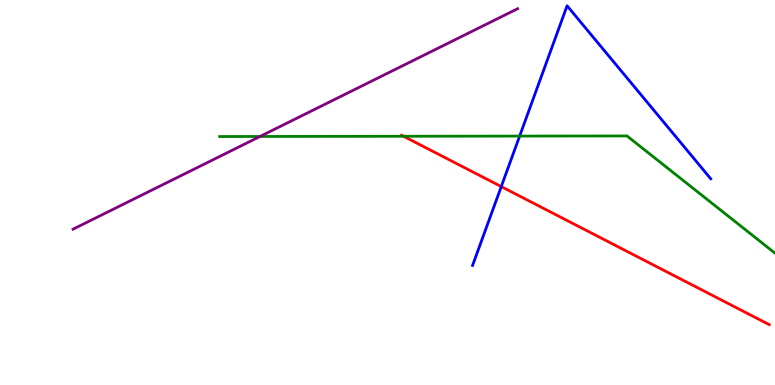[{'lines': ['blue', 'red'], 'intersections': [{'x': 6.47, 'y': 5.15}]}, {'lines': ['green', 'red'], 'intersections': [{'x': 5.21, 'y': 6.46}]}, {'lines': ['purple', 'red'], 'intersections': []}, {'lines': ['blue', 'green'], 'intersections': [{'x': 6.71, 'y': 6.47}]}, {'lines': ['blue', 'purple'], 'intersections': []}, {'lines': ['green', 'purple'], 'intersections': [{'x': 3.35, 'y': 6.46}]}]